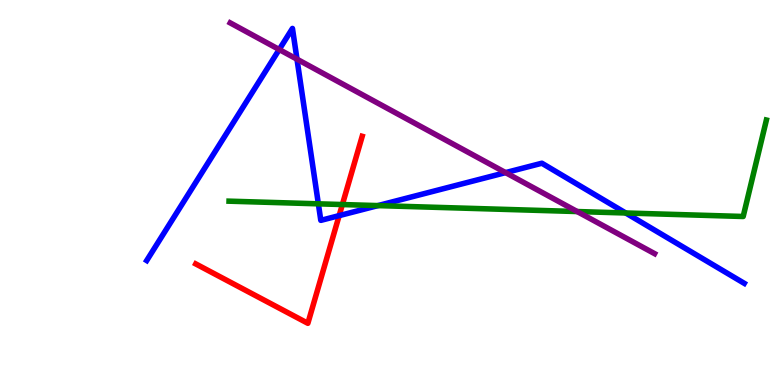[{'lines': ['blue', 'red'], 'intersections': [{'x': 4.38, 'y': 4.4}]}, {'lines': ['green', 'red'], 'intersections': [{'x': 4.42, 'y': 4.69}]}, {'lines': ['purple', 'red'], 'intersections': []}, {'lines': ['blue', 'green'], 'intersections': [{'x': 4.11, 'y': 4.71}, {'x': 4.88, 'y': 4.66}, {'x': 8.07, 'y': 4.47}]}, {'lines': ['blue', 'purple'], 'intersections': [{'x': 3.6, 'y': 8.71}, {'x': 3.83, 'y': 8.46}, {'x': 6.52, 'y': 5.52}]}, {'lines': ['green', 'purple'], 'intersections': [{'x': 7.45, 'y': 4.51}]}]